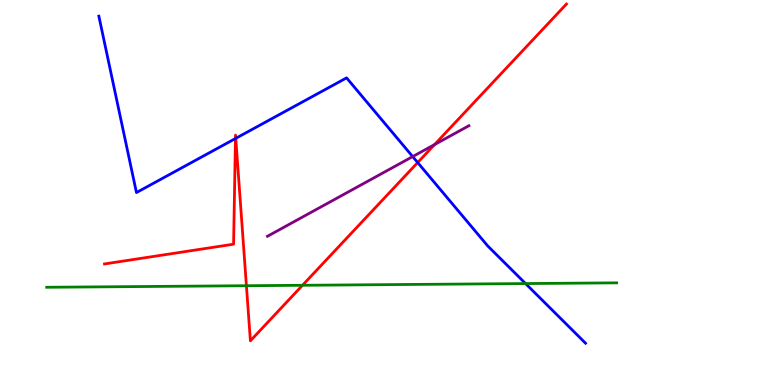[{'lines': ['blue', 'red'], 'intersections': [{'x': 3.04, 'y': 6.4}, {'x': 3.04, 'y': 6.41}, {'x': 5.39, 'y': 5.78}]}, {'lines': ['green', 'red'], 'intersections': [{'x': 3.18, 'y': 2.58}, {'x': 3.9, 'y': 2.59}]}, {'lines': ['purple', 'red'], 'intersections': [{'x': 5.61, 'y': 6.24}]}, {'lines': ['blue', 'green'], 'intersections': [{'x': 6.78, 'y': 2.63}]}, {'lines': ['blue', 'purple'], 'intersections': [{'x': 5.32, 'y': 5.93}]}, {'lines': ['green', 'purple'], 'intersections': []}]